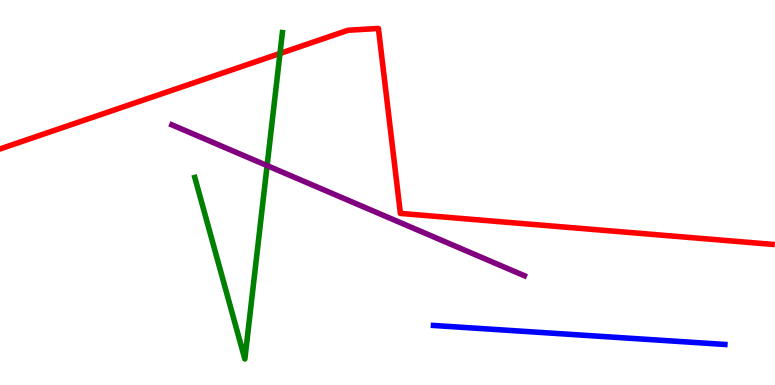[{'lines': ['blue', 'red'], 'intersections': []}, {'lines': ['green', 'red'], 'intersections': [{'x': 3.61, 'y': 8.61}]}, {'lines': ['purple', 'red'], 'intersections': []}, {'lines': ['blue', 'green'], 'intersections': []}, {'lines': ['blue', 'purple'], 'intersections': []}, {'lines': ['green', 'purple'], 'intersections': [{'x': 3.45, 'y': 5.7}]}]